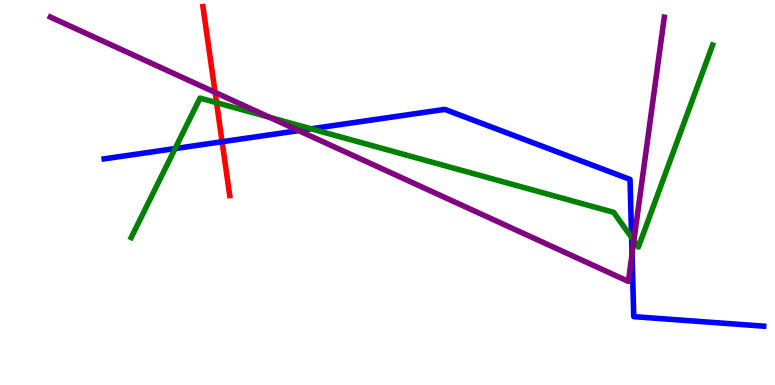[{'lines': ['blue', 'red'], 'intersections': [{'x': 2.87, 'y': 6.32}]}, {'lines': ['green', 'red'], 'intersections': [{'x': 2.79, 'y': 7.33}]}, {'lines': ['purple', 'red'], 'intersections': [{'x': 2.78, 'y': 7.6}]}, {'lines': ['blue', 'green'], 'intersections': [{'x': 2.26, 'y': 6.14}, {'x': 4.02, 'y': 6.65}, {'x': 8.15, 'y': 3.83}]}, {'lines': ['blue', 'purple'], 'intersections': [{'x': 3.85, 'y': 6.61}, {'x': 8.16, 'y': 3.4}]}, {'lines': ['green', 'purple'], 'intersections': [{'x': 3.48, 'y': 6.95}, {'x': 8.18, 'y': 3.75}]}]